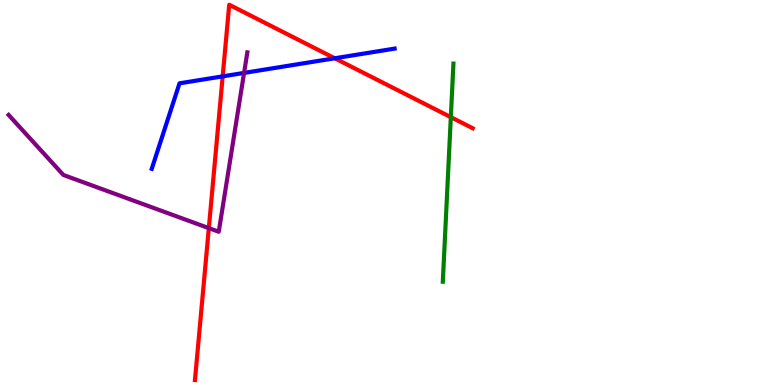[{'lines': ['blue', 'red'], 'intersections': [{'x': 2.87, 'y': 8.02}, {'x': 4.32, 'y': 8.49}]}, {'lines': ['green', 'red'], 'intersections': [{'x': 5.82, 'y': 6.96}]}, {'lines': ['purple', 'red'], 'intersections': [{'x': 2.69, 'y': 4.07}]}, {'lines': ['blue', 'green'], 'intersections': []}, {'lines': ['blue', 'purple'], 'intersections': [{'x': 3.15, 'y': 8.11}]}, {'lines': ['green', 'purple'], 'intersections': []}]